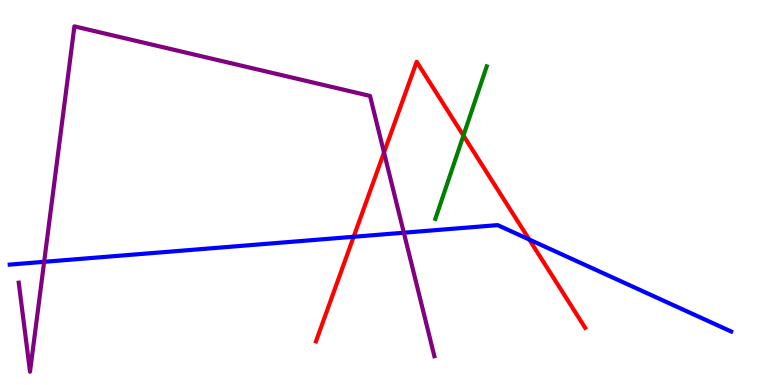[{'lines': ['blue', 'red'], 'intersections': [{'x': 4.56, 'y': 3.85}, {'x': 6.83, 'y': 3.78}]}, {'lines': ['green', 'red'], 'intersections': [{'x': 5.98, 'y': 6.48}]}, {'lines': ['purple', 'red'], 'intersections': [{'x': 4.95, 'y': 6.04}]}, {'lines': ['blue', 'green'], 'intersections': []}, {'lines': ['blue', 'purple'], 'intersections': [{'x': 0.57, 'y': 3.2}, {'x': 5.21, 'y': 3.96}]}, {'lines': ['green', 'purple'], 'intersections': []}]